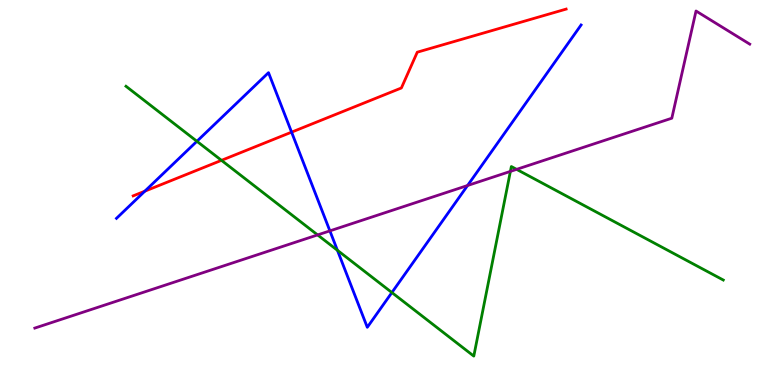[{'lines': ['blue', 'red'], 'intersections': [{'x': 1.87, 'y': 5.03}, {'x': 3.76, 'y': 6.57}]}, {'lines': ['green', 'red'], 'intersections': [{'x': 2.86, 'y': 5.84}]}, {'lines': ['purple', 'red'], 'intersections': []}, {'lines': ['blue', 'green'], 'intersections': [{'x': 2.54, 'y': 6.33}, {'x': 4.35, 'y': 3.5}, {'x': 5.06, 'y': 2.4}]}, {'lines': ['blue', 'purple'], 'intersections': [{'x': 4.26, 'y': 4.0}, {'x': 6.03, 'y': 5.18}]}, {'lines': ['green', 'purple'], 'intersections': [{'x': 4.1, 'y': 3.9}, {'x': 6.59, 'y': 5.55}, {'x': 6.67, 'y': 5.6}]}]